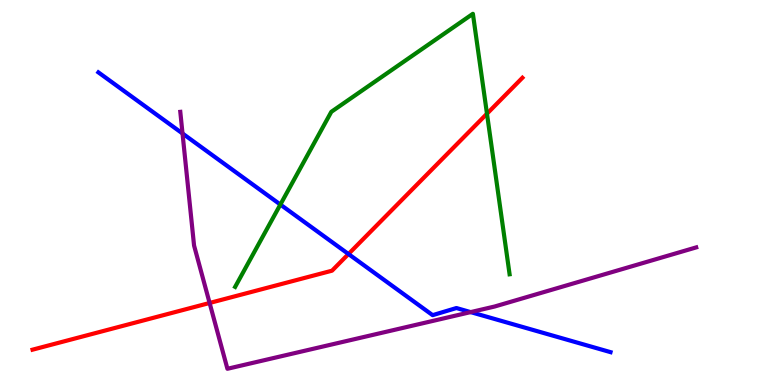[{'lines': ['blue', 'red'], 'intersections': [{'x': 4.5, 'y': 3.4}]}, {'lines': ['green', 'red'], 'intersections': [{'x': 6.28, 'y': 7.05}]}, {'lines': ['purple', 'red'], 'intersections': [{'x': 2.7, 'y': 2.13}]}, {'lines': ['blue', 'green'], 'intersections': [{'x': 3.62, 'y': 4.69}]}, {'lines': ['blue', 'purple'], 'intersections': [{'x': 2.36, 'y': 6.53}, {'x': 6.07, 'y': 1.89}]}, {'lines': ['green', 'purple'], 'intersections': []}]